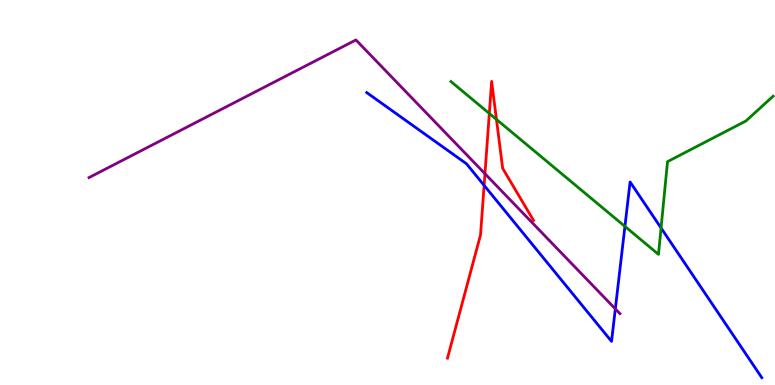[{'lines': ['blue', 'red'], 'intersections': [{'x': 6.25, 'y': 5.19}]}, {'lines': ['green', 'red'], 'intersections': [{'x': 6.31, 'y': 7.05}, {'x': 6.41, 'y': 6.9}]}, {'lines': ['purple', 'red'], 'intersections': [{'x': 6.26, 'y': 5.49}]}, {'lines': ['blue', 'green'], 'intersections': [{'x': 8.06, 'y': 4.12}, {'x': 8.53, 'y': 4.08}]}, {'lines': ['blue', 'purple'], 'intersections': [{'x': 7.94, 'y': 1.98}]}, {'lines': ['green', 'purple'], 'intersections': []}]